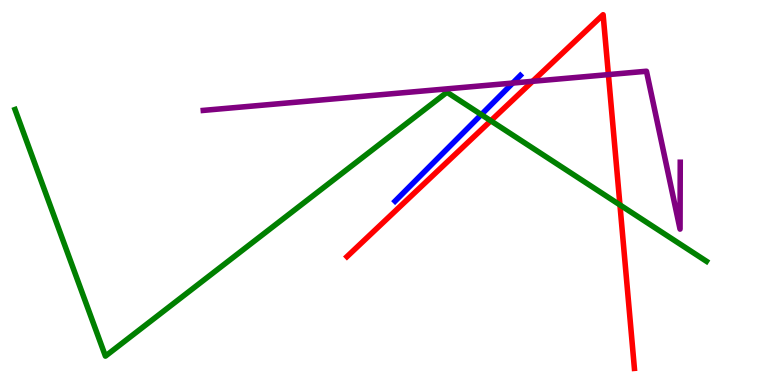[{'lines': ['blue', 'red'], 'intersections': []}, {'lines': ['green', 'red'], 'intersections': [{'x': 6.33, 'y': 6.86}, {'x': 8.0, 'y': 4.68}]}, {'lines': ['purple', 'red'], 'intersections': [{'x': 6.87, 'y': 7.89}, {'x': 7.85, 'y': 8.06}]}, {'lines': ['blue', 'green'], 'intersections': [{'x': 6.21, 'y': 7.02}]}, {'lines': ['blue', 'purple'], 'intersections': [{'x': 6.62, 'y': 7.84}]}, {'lines': ['green', 'purple'], 'intersections': []}]